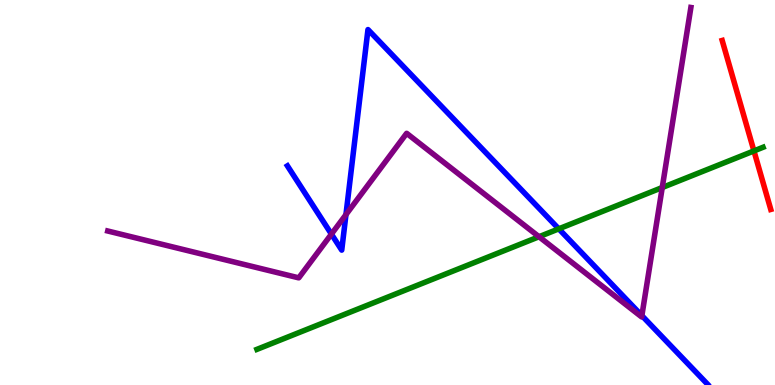[{'lines': ['blue', 'red'], 'intersections': []}, {'lines': ['green', 'red'], 'intersections': [{'x': 9.73, 'y': 6.08}]}, {'lines': ['purple', 'red'], 'intersections': []}, {'lines': ['blue', 'green'], 'intersections': [{'x': 7.21, 'y': 4.06}]}, {'lines': ['blue', 'purple'], 'intersections': [{'x': 4.28, 'y': 3.92}, {'x': 4.46, 'y': 4.43}, {'x': 8.28, 'y': 1.8}]}, {'lines': ['green', 'purple'], 'intersections': [{'x': 6.95, 'y': 3.85}, {'x': 8.55, 'y': 5.13}]}]